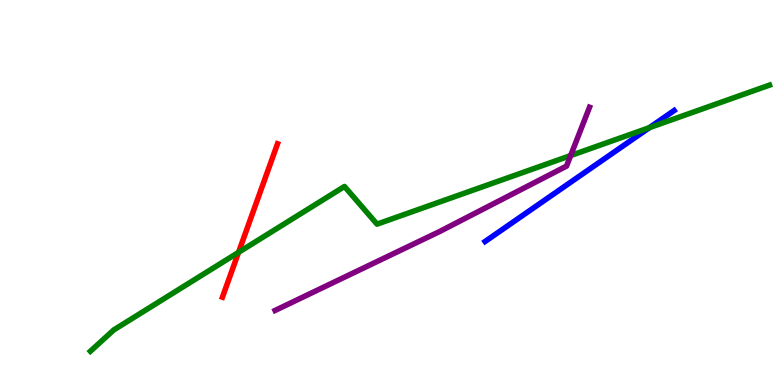[{'lines': ['blue', 'red'], 'intersections': []}, {'lines': ['green', 'red'], 'intersections': [{'x': 3.08, 'y': 3.45}]}, {'lines': ['purple', 'red'], 'intersections': []}, {'lines': ['blue', 'green'], 'intersections': [{'x': 8.38, 'y': 6.68}]}, {'lines': ['blue', 'purple'], 'intersections': []}, {'lines': ['green', 'purple'], 'intersections': [{'x': 7.36, 'y': 5.96}]}]